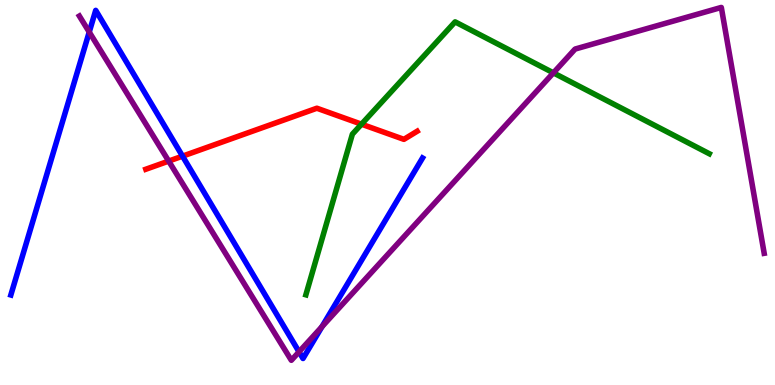[{'lines': ['blue', 'red'], 'intersections': [{'x': 2.36, 'y': 5.94}]}, {'lines': ['green', 'red'], 'intersections': [{'x': 4.66, 'y': 6.77}]}, {'lines': ['purple', 'red'], 'intersections': [{'x': 2.18, 'y': 5.82}]}, {'lines': ['blue', 'green'], 'intersections': []}, {'lines': ['blue', 'purple'], 'intersections': [{'x': 1.15, 'y': 9.17}, {'x': 3.86, 'y': 0.861}, {'x': 4.15, 'y': 1.51}]}, {'lines': ['green', 'purple'], 'intersections': [{'x': 7.14, 'y': 8.11}]}]